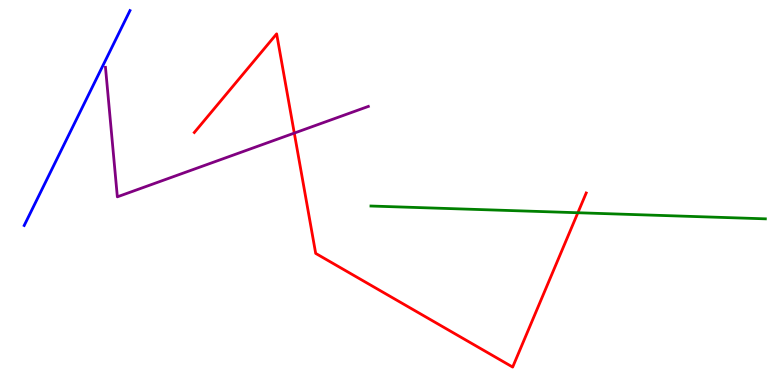[{'lines': ['blue', 'red'], 'intersections': []}, {'lines': ['green', 'red'], 'intersections': [{'x': 7.46, 'y': 4.47}]}, {'lines': ['purple', 'red'], 'intersections': [{'x': 3.8, 'y': 6.54}]}, {'lines': ['blue', 'green'], 'intersections': []}, {'lines': ['blue', 'purple'], 'intersections': []}, {'lines': ['green', 'purple'], 'intersections': []}]